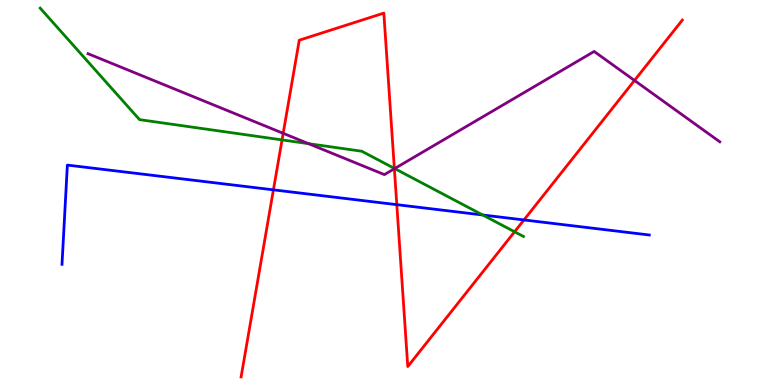[{'lines': ['blue', 'red'], 'intersections': [{'x': 3.53, 'y': 5.07}, {'x': 5.12, 'y': 4.68}, {'x': 6.76, 'y': 4.29}]}, {'lines': ['green', 'red'], 'intersections': [{'x': 3.64, 'y': 6.37}, {'x': 5.09, 'y': 5.63}, {'x': 6.64, 'y': 3.98}]}, {'lines': ['purple', 'red'], 'intersections': [{'x': 3.65, 'y': 6.54}, {'x': 5.09, 'y': 5.62}, {'x': 8.19, 'y': 7.91}]}, {'lines': ['blue', 'green'], 'intersections': [{'x': 6.23, 'y': 4.42}]}, {'lines': ['blue', 'purple'], 'intersections': []}, {'lines': ['green', 'purple'], 'intersections': [{'x': 3.98, 'y': 6.27}, {'x': 5.09, 'y': 5.62}]}]